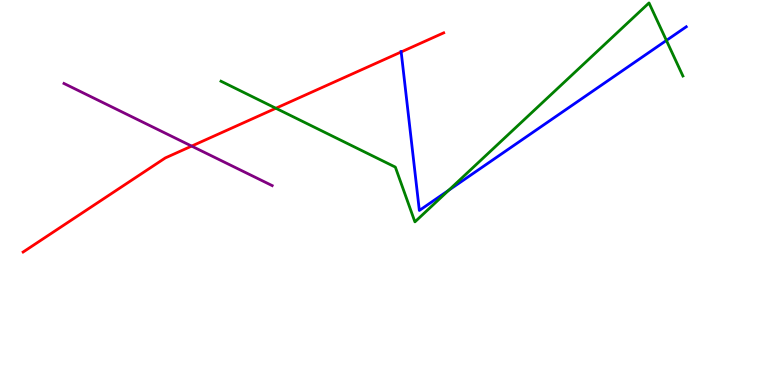[{'lines': ['blue', 'red'], 'intersections': [{'x': 5.18, 'y': 8.65}]}, {'lines': ['green', 'red'], 'intersections': [{'x': 3.56, 'y': 7.19}]}, {'lines': ['purple', 'red'], 'intersections': [{'x': 2.47, 'y': 6.21}]}, {'lines': ['blue', 'green'], 'intersections': [{'x': 5.79, 'y': 5.06}, {'x': 8.6, 'y': 8.95}]}, {'lines': ['blue', 'purple'], 'intersections': []}, {'lines': ['green', 'purple'], 'intersections': []}]